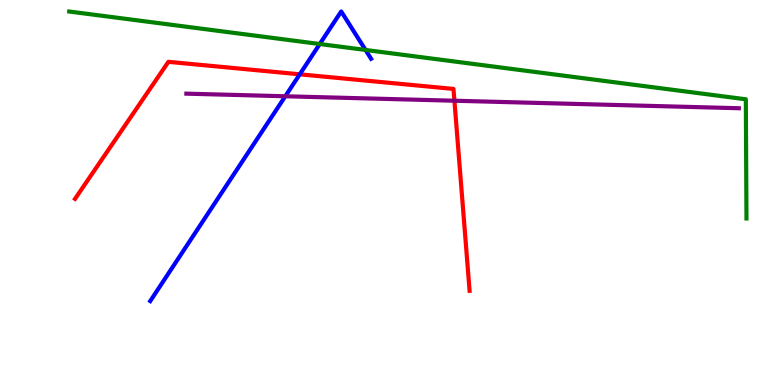[{'lines': ['blue', 'red'], 'intersections': [{'x': 3.87, 'y': 8.07}]}, {'lines': ['green', 'red'], 'intersections': []}, {'lines': ['purple', 'red'], 'intersections': [{'x': 5.86, 'y': 7.38}]}, {'lines': ['blue', 'green'], 'intersections': [{'x': 4.13, 'y': 8.86}, {'x': 4.72, 'y': 8.7}]}, {'lines': ['blue', 'purple'], 'intersections': [{'x': 3.68, 'y': 7.5}]}, {'lines': ['green', 'purple'], 'intersections': []}]